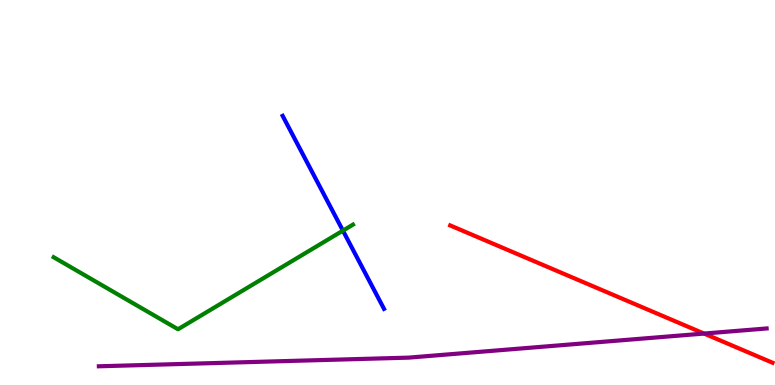[{'lines': ['blue', 'red'], 'intersections': []}, {'lines': ['green', 'red'], 'intersections': []}, {'lines': ['purple', 'red'], 'intersections': [{'x': 9.08, 'y': 1.34}]}, {'lines': ['blue', 'green'], 'intersections': [{'x': 4.42, 'y': 4.01}]}, {'lines': ['blue', 'purple'], 'intersections': []}, {'lines': ['green', 'purple'], 'intersections': []}]